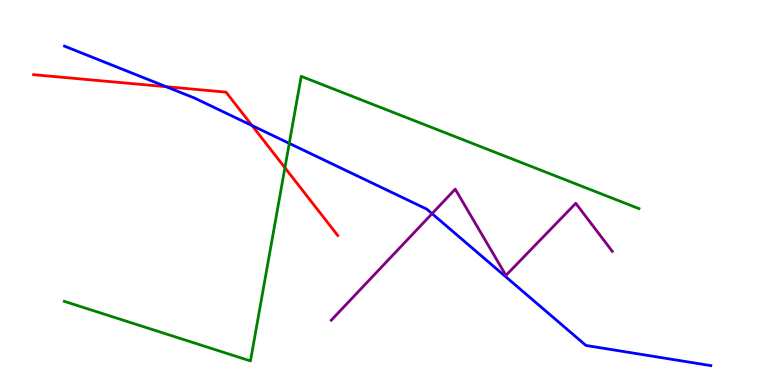[{'lines': ['blue', 'red'], 'intersections': [{'x': 2.14, 'y': 7.75}, {'x': 3.25, 'y': 6.74}]}, {'lines': ['green', 'red'], 'intersections': [{'x': 3.68, 'y': 5.64}]}, {'lines': ['purple', 'red'], 'intersections': []}, {'lines': ['blue', 'green'], 'intersections': [{'x': 3.73, 'y': 6.28}]}, {'lines': ['blue', 'purple'], 'intersections': [{'x': 5.58, 'y': 4.45}]}, {'lines': ['green', 'purple'], 'intersections': []}]